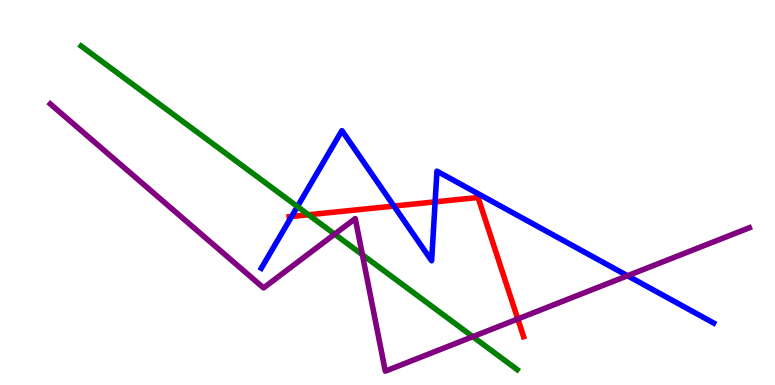[{'lines': ['blue', 'red'], 'intersections': [{'x': 3.76, 'y': 4.38}, {'x': 5.08, 'y': 4.65}, {'x': 5.61, 'y': 4.76}]}, {'lines': ['green', 'red'], 'intersections': [{'x': 3.98, 'y': 4.42}]}, {'lines': ['purple', 'red'], 'intersections': [{'x': 6.68, 'y': 1.72}]}, {'lines': ['blue', 'green'], 'intersections': [{'x': 3.84, 'y': 4.64}]}, {'lines': ['blue', 'purple'], 'intersections': [{'x': 8.1, 'y': 2.84}]}, {'lines': ['green', 'purple'], 'intersections': [{'x': 4.32, 'y': 3.92}, {'x': 4.68, 'y': 3.38}, {'x': 6.1, 'y': 1.26}]}]